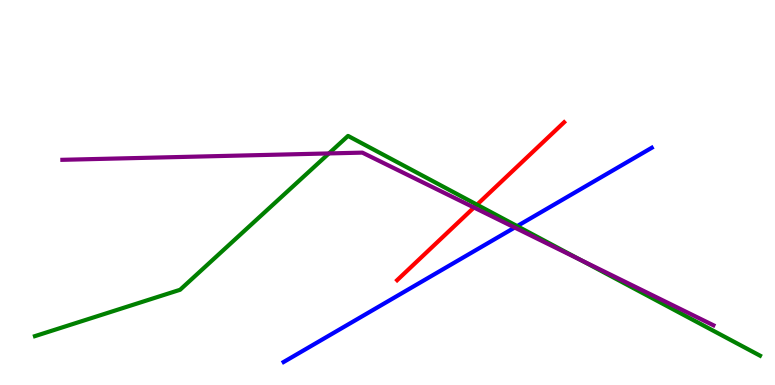[{'lines': ['blue', 'red'], 'intersections': []}, {'lines': ['green', 'red'], 'intersections': [{'x': 6.15, 'y': 4.68}]}, {'lines': ['purple', 'red'], 'intersections': [{'x': 6.12, 'y': 4.61}]}, {'lines': ['blue', 'green'], 'intersections': [{'x': 6.67, 'y': 4.13}]}, {'lines': ['blue', 'purple'], 'intersections': [{'x': 6.64, 'y': 4.09}]}, {'lines': ['green', 'purple'], 'intersections': [{'x': 4.24, 'y': 6.01}, {'x': 7.49, 'y': 3.25}]}]